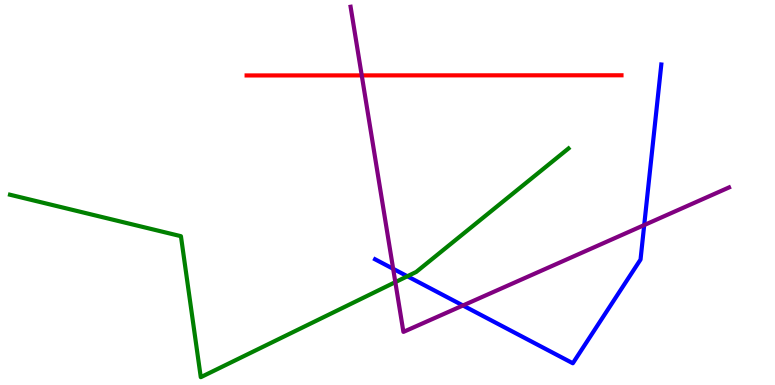[{'lines': ['blue', 'red'], 'intersections': []}, {'lines': ['green', 'red'], 'intersections': []}, {'lines': ['purple', 'red'], 'intersections': [{'x': 4.67, 'y': 8.04}]}, {'lines': ['blue', 'green'], 'intersections': [{'x': 5.26, 'y': 2.82}]}, {'lines': ['blue', 'purple'], 'intersections': [{'x': 5.07, 'y': 3.02}, {'x': 5.97, 'y': 2.07}, {'x': 8.31, 'y': 4.15}]}, {'lines': ['green', 'purple'], 'intersections': [{'x': 5.1, 'y': 2.67}]}]